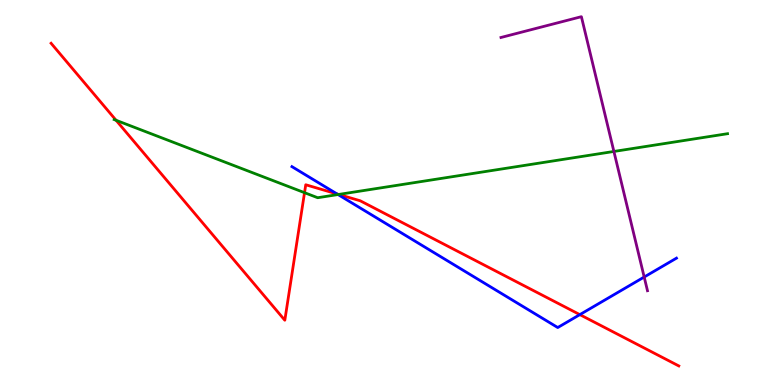[{'lines': ['blue', 'red'], 'intersections': [{'x': 4.35, 'y': 4.96}, {'x': 7.48, 'y': 1.83}]}, {'lines': ['green', 'red'], 'intersections': [{'x': 1.5, 'y': 6.88}, {'x': 3.93, 'y': 5.0}, {'x': 4.37, 'y': 4.95}]}, {'lines': ['purple', 'red'], 'intersections': []}, {'lines': ['blue', 'green'], 'intersections': [{'x': 4.36, 'y': 4.95}]}, {'lines': ['blue', 'purple'], 'intersections': [{'x': 8.31, 'y': 2.8}]}, {'lines': ['green', 'purple'], 'intersections': [{'x': 7.92, 'y': 6.07}]}]